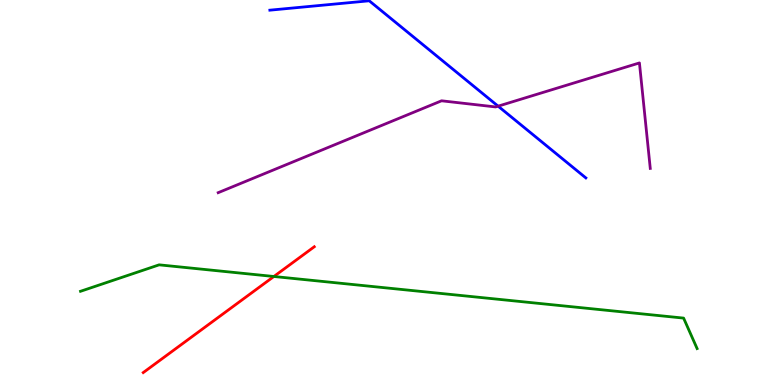[{'lines': ['blue', 'red'], 'intersections': []}, {'lines': ['green', 'red'], 'intersections': [{'x': 3.53, 'y': 2.82}]}, {'lines': ['purple', 'red'], 'intersections': []}, {'lines': ['blue', 'green'], 'intersections': []}, {'lines': ['blue', 'purple'], 'intersections': [{'x': 6.43, 'y': 7.24}]}, {'lines': ['green', 'purple'], 'intersections': []}]